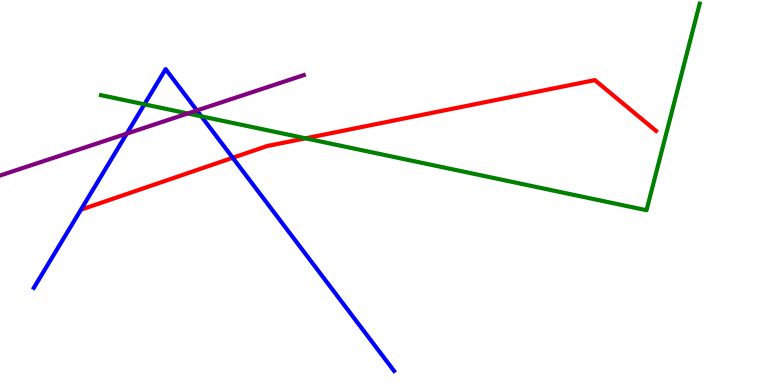[{'lines': ['blue', 'red'], 'intersections': [{'x': 3.0, 'y': 5.9}]}, {'lines': ['green', 'red'], 'intersections': [{'x': 3.94, 'y': 6.41}]}, {'lines': ['purple', 'red'], 'intersections': []}, {'lines': ['blue', 'green'], 'intersections': [{'x': 1.86, 'y': 7.29}, {'x': 2.6, 'y': 6.98}]}, {'lines': ['blue', 'purple'], 'intersections': [{'x': 1.64, 'y': 6.53}, {'x': 2.54, 'y': 7.13}]}, {'lines': ['green', 'purple'], 'intersections': [{'x': 2.42, 'y': 7.05}]}]